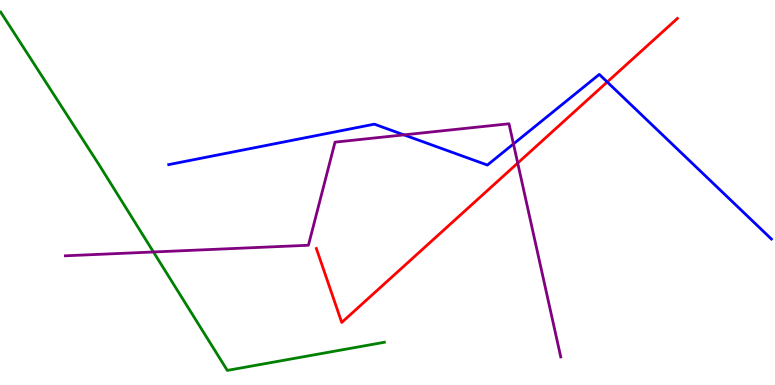[{'lines': ['blue', 'red'], 'intersections': [{'x': 7.84, 'y': 7.87}]}, {'lines': ['green', 'red'], 'intersections': []}, {'lines': ['purple', 'red'], 'intersections': [{'x': 6.68, 'y': 5.76}]}, {'lines': ['blue', 'green'], 'intersections': []}, {'lines': ['blue', 'purple'], 'intersections': [{'x': 5.21, 'y': 6.5}, {'x': 6.63, 'y': 6.26}]}, {'lines': ['green', 'purple'], 'intersections': [{'x': 1.98, 'y': 3.46}]}]